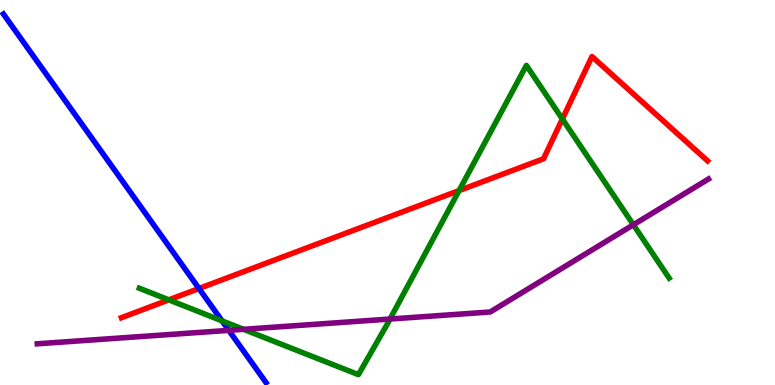[{'lines': ['blue', 'red'], 'intersections': [{'x': 2.57, 'y': 2.51}]}, {'lines': ['green', 'red'], 'intersections': [{'x': 2.18, 'y': 2.21}, {'x': 5.92, 'y': 5.05}, {'x': 7.26, 'y': 6.91}]}, {'lines': ['purple', 'red'], 'intersections': []}, {'lines': ['blue', 'green'], 'intersections': [{'x': 2.86, 'y': 1.67}]}, {'lines': ['blue', 'purple'], 'intersections': [{'x': 2.95, 'y': 1.42}]}, {'lines': ['green', 'purple'], 'intersections': [{'x': 3.14, 'y': 1.45}, {'x': 5.03, 'y': 1.71}, {'x': 8.17, 'y': 4.16}]}]